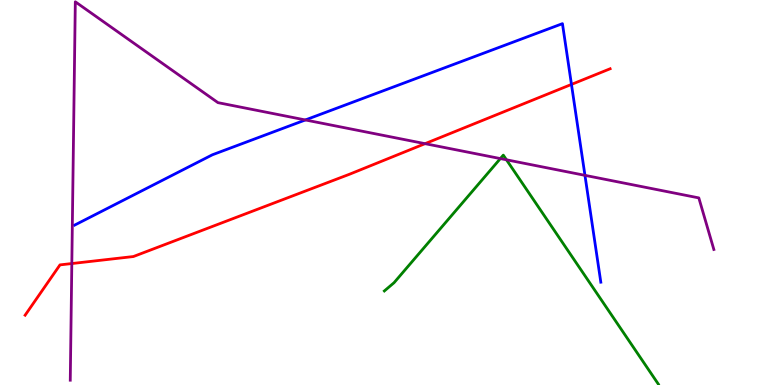[{'lines': ['blue', 'red'], 'intersections': [{'x': 7.37, 'y': 7.81}]}, {'lines': ['green', 'red'], 'intersections': []}, {'lines': ['purple', 'red'], 'intersections': [{'x': 0.927, 'y': 3.15}, {'x': 5.48, 'y': 6.27}]}, {'lines': ['blue', 'green'], 'intersections': []}, {'lines': ['blue', 'purple'], 'intersections': [{'x': 3.94, 'y': 6.88}, {'x': 7.55, 'y': 5.45}]}, {'lines': ['green', 'purple'], 'intersections': [{'x': 6.46, 'y': 5.88}, {'x': 6.53, 'y': 5.85}]}]